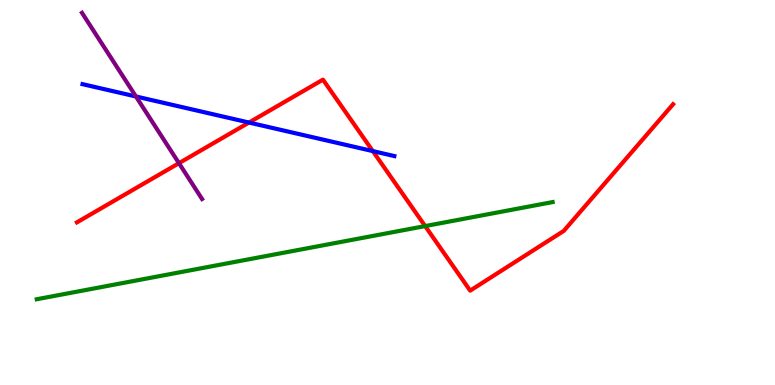[{'lines': ['blue', 'red'], 'intersections': [{'x': 3.21, 'y': 6.82}, {'x': 4.81, 'y': 6.08}]}, {'lines': ['green', 'red'], 'intersections': [{'x': 5.49, 'y': 4.13}]}, {'lines': ['purple', 'red'], 'intersections': [{'x': 2.31, 'y': 5.76}]}, {'lines': ['blue', 'green'], 'intersections': []}, {'lines': ['blue', 'purple'], 'intersections': [{'x': 1.75, 'y': 7.49}]}, {'lines': ['green', 'purple'], 'intersections': []}]